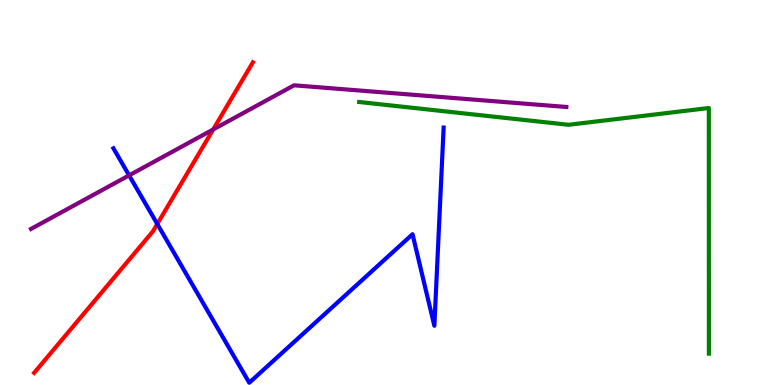[{'lines': ['blue', 'red'], 'intersections': [{'x': 2.03, 'y': 4.18}]}, {'lines': ['green', 'red'], 'intersections': []}, {'lines': ['purple', 'red'], 'intersections': [{'x': 2.75, 'y': 6.64}]}, {'lines': ['blue', 'green'], 'intersections': []}, {'lines': ['blue', 'purple'], 'intersections': [{'x': 1.67, 'y': 5.45}]}, {'lines': ['green', 'purple'], 'intersections': []}]